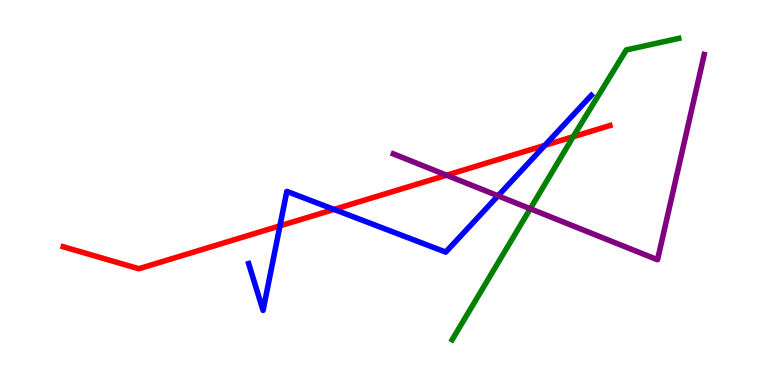[{'lines': ['blue', 'red'], 'intersections': [{'x': 3.61, 'y': 4.13}, {'x': 4.31, 'y': 4.56}, {'x': 7.03, 'y': 6.23}]}, {'lines': ['green', 'red'], 'intersections': [{'x': 7.4, 'y': 6.45}]}, {'lines': ['purple', 'red'], 'intersections': [{'x': 5.76, 'y': 5.45}]}, {'lines': ['blue', 'green'], 'intersections': []}, {'lines': ['blue', 'purple'], 'intersections': [{'x': 6.43, 'y': 4.91}]}, {'lines': ['green', 'purple'], 'intersections': [{'x': 6.84, 'y': 4.58}]}]